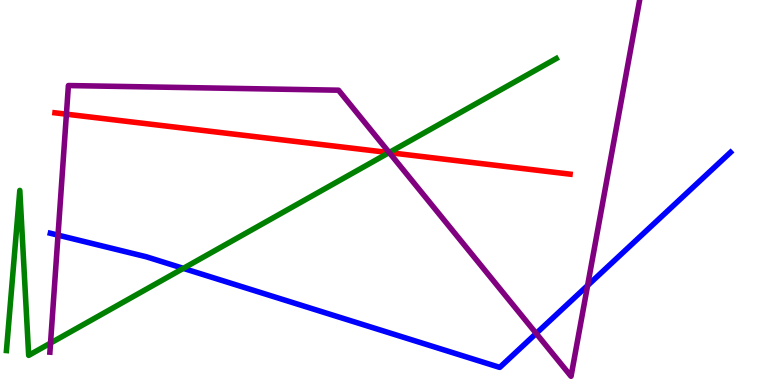[{'lines': ['blue', 'red'], 'intersections': []}, {'lines': ['green', 'red'], 'intersections': [{'x': 5.02, 'y': 6.04}]}, {'lines': ['purple', 'red'], 'intersections': [{'x': 0.857, 'y': 7.03}, {'x': 5.02, 'y': 6.04}]}, {'lines': ['blue', 'green'], 'intersections': [{'x': 2.37, 'y': 3.03}]}, {'lines': ['blue', 'purple'], 'intersections': [{'x': 0.749, 'y': 3.89}, {'x': 6.92, 'y': 1.34}, {'x': 7.58, 'y': 2.58}]}, {'lines': ['green', 'purple'], 'intersections': [{'x': 0.652, 'y': 1.09}, {'x': 5.02, 'y': 6.04}]}]